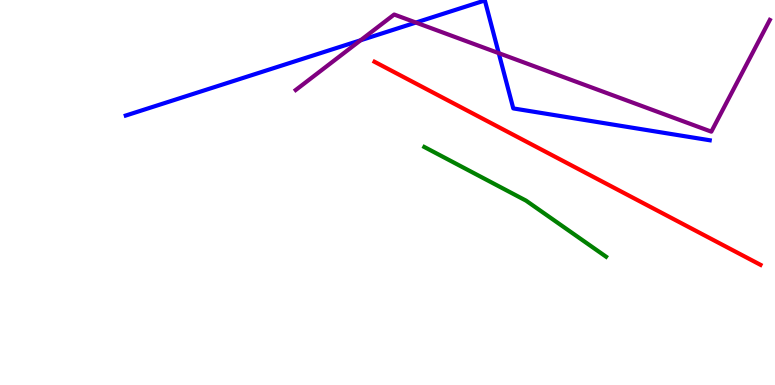[{'lines': ['blue', 'red'], 'intersections': []}, {'lines': ['green', 'red'], 'intersections': []}, {'lines': ['purple', 'red'], 'intersections': []}, {'lines': ['blue', 'green'], 'intersections': []}, {'lines': ['blue', 'purple'], 'intersections': [{'x': 4.65, 'y': 8.95}, {'x': 5.37, 'y': 9.41}, {'x': 6.44, 'y': 8.62}]}, {'lines': ['green', 'purple'], 'intersections': []}]